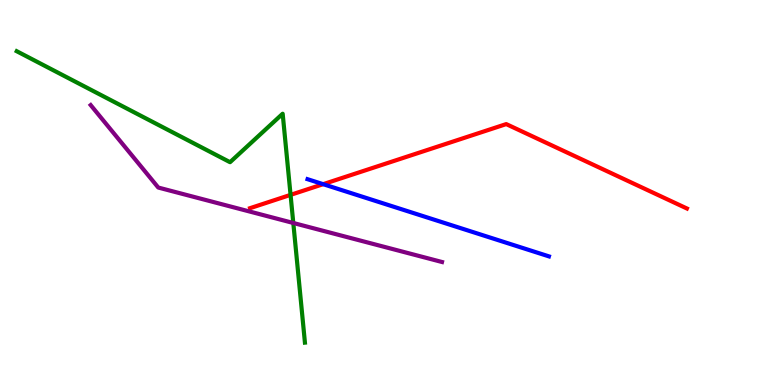[{'lines': ['blue', 'red'], 'intersections': [{'x': 4.17, 'y': 5.22}]}, {'lines': ['green', 'red'], 'intersections': [{'x': 3.75, 'y': 4.94}]}, {'lines': ['purple', 'red'], 'intersections': []}, {'lines': ['blue', 'green'], 'intersections': []}, {'lines': ['blue', 'purple'], 'intersections': []}, {'lines': ['green', 'purple'], 'intersections': [{'x': 3.78, 'y': 4.21}]}]